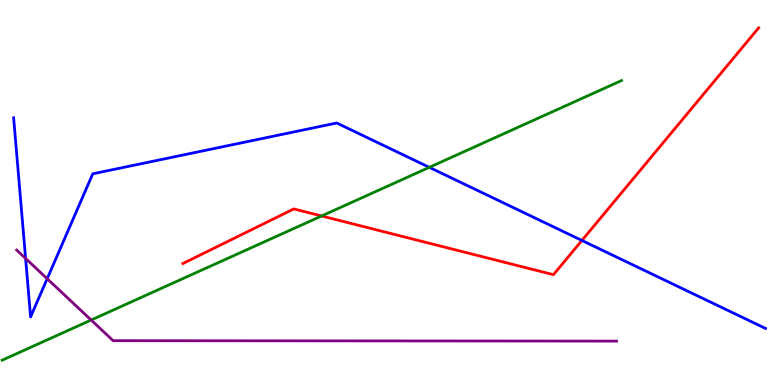[{'lines': ['blue', 'red'], 'intersections': [{'x': 7.51, 'y': 3.75}]}, {'lines': ['green', 'red'], 'intersections': [{'x': 4.15, 'y': 4.39}]}, {'lines': ['purple', 'red'], 'intersections': []}, {'lines': ['blue', 'green'], 'intersections': [{'x': 5.54, 'y': 5.65}]}, {'lines': ['blue', 'purple'], 'intersections': [{'x': 0.33, 'y': 3.29}, {'x': 0.609, 'y': 2.76}]}, {'lines': ['green', 'purple'], 'intersections': [{'x': 1.18, 'y': 1.69}]}]